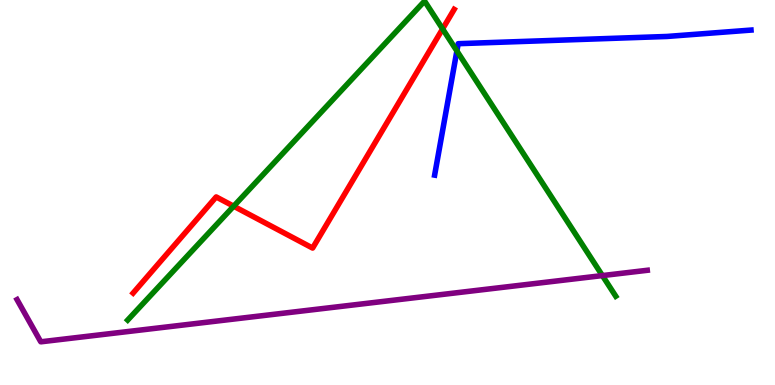[{'lines': ['blue', 'red'], 'intersections': []}, {'lines': ['green', 'red'], 'intersections': [{'x': 3.02, 'y': 4.64}, {'x': 5.71, 'y': 9.25}]}, {'lines': ['purple', 'red'], 'intersections': []}, {'lines': ['blue', 'green'], 'intersections': [{'x': 5.9, 'y': 8.68}]}, {'lines': ['blue', 'purple'], 'intersections': []}, {'lines': ['green', 'purple'], 'intersections': [{'x': 7.77, 'y': 2.84}]}]